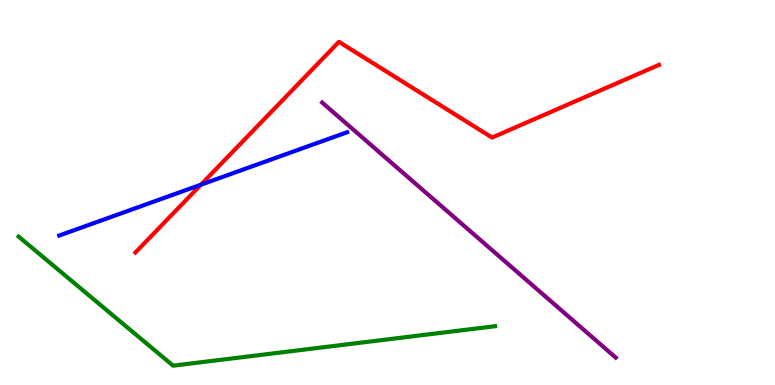[{'lines': ['blue', 'red'], 'intersections': [{'x': 2.59, 'y': 5.2}]}, {'lines': ['green', 'red'], 'intersections': []}, {'lines': ['purple', 'red'], 'intersections': []}, {'lines': ['blue', 'green'], 'intersections': []}, {'lines': ['blue', 'purple'], 'intersections': []}, {'lines': ['green', 'purple'], 'intersections': []}]